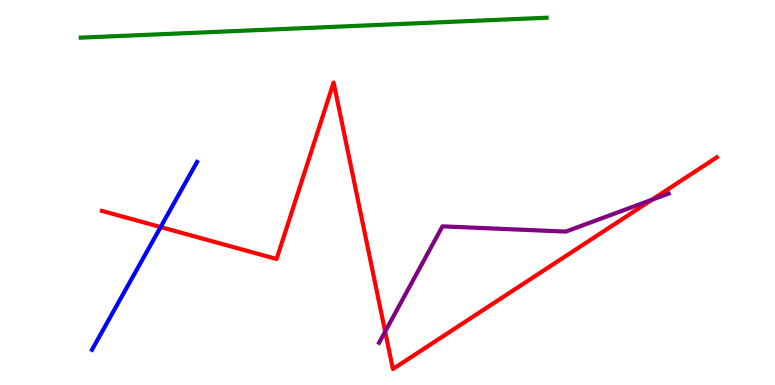[{'lines': ['blue', 'red'], 'intersections': [{'x': 2.07, 'y': 4.1}]}, {'lines': ['green', 'red'], 'intersections': []}, {'lines': ['purple', 'red'], 'intersections': [{'x': 4.97, 'y': 1.39}, {'x': 8.41, 'y': 4.81}]}, {'lines': ['blue', 'green'], 'intersections': []}, {'lines': ['blue', 'purple'], 'intersections': []}, {'lines': ['green', 'purple'], 'intersections': []}]